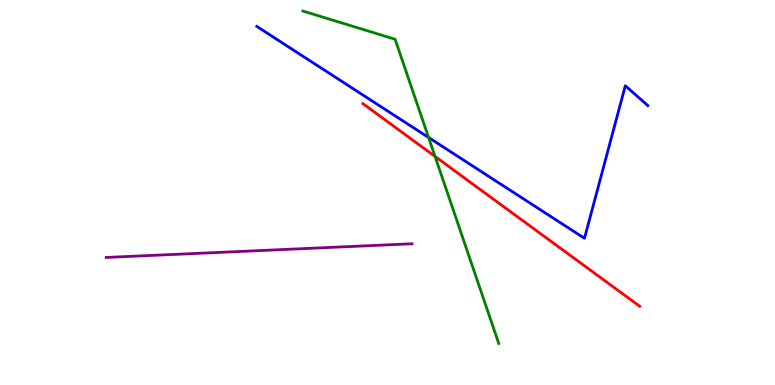[{'lines': ['blue', 'red'], 'intersections': []}, {'lines': ['green', 'red'], 'intersections': [{'x': 5.61, 'y': 5.94}]}, {'lines': ['purple', 'red'], 'intersections': []}, {'lines': ['blue', 'green'], 'intersections': [{'x': 5.53, 'y': 6.43}]}, {'lines': ['blue', 'purple'], 'intersections': []}, {'lines': ['green', 'purple'], 'intersections': []}]